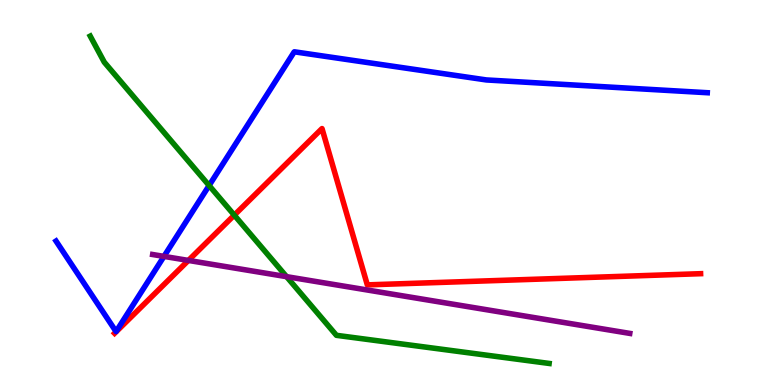[{'lines': ['blue', 'red'], 'intersections': []}, {'lines': ['green', 'red'], 'intersections': [{'x': 3.02, 'y': 4.41}]}, {'lines': ['purple', 'red'], 'intersections': [{'x': 2.43, 'y': 3.24}]}, {'lines': ['blue', 'green'], 'intersections': [{'x': 2.7, 'y': 5.18}]}, {'lines': ['blue', 'purple'], 'intersections': [{'x': 2.12, 'y': 3.34}]}, {'lines': ['green', 'purple'], 'intersections': [{'x': 3.7, 'y': 2.81}]}]